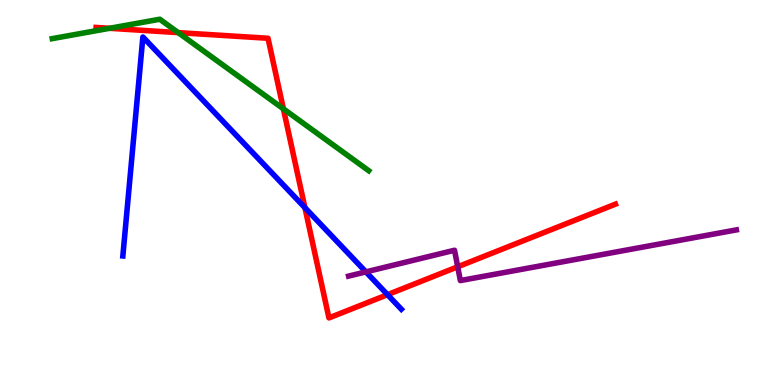[{'lines': ['blue', 'red'], 'intersections': [{'x': 3.93, 'y': 4.61}, {'x': 5.0, 'y': 2.35}]}, {'lines': ['green', 'red'], 'intersections': [{'x': 1.41, 'y': 9.27}, {'x': 2.3, 'y': 9.15}, {'x': 3.66, 'y': 7.17}]}, {'lines': ['purple', 'red'], 'intersections': [{'x': 5.91, 'y': 3.07}]}, {'lines': ['blue', 'green'], 'intersections': []}, {'lines': ['blue', 'purple'], 'intersections': [{'x': 4.72, 'y': 2.94}]}, {'lines': ['green', 'purple'], 'intersections': []}]